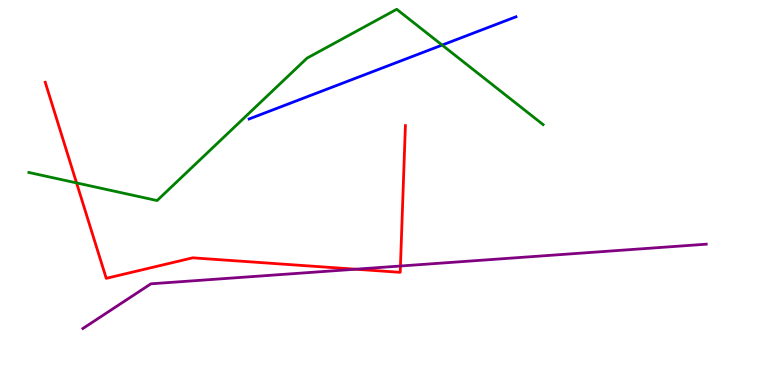[{'lines': ['blue', 'red'], 'intersections': []}, {'lines': ['green', 'red'], 'intersections': [{'x': 0.988, 'y': 5.25}]}, {'lines': ['purple', 'red'], 'intersections': [{'x': 4.59, 'y': 3.01}, {'x': 5.17, 'y': 3.09}]}, {'lines': ['blue', 'green'], 'intersections': [{'x': 5.7, 'y': 8.83}]}, {'lines': ['blue', 'purple'], 'intersections': []}, {'lines': ['green', 'purple'], 'intersections': []}]